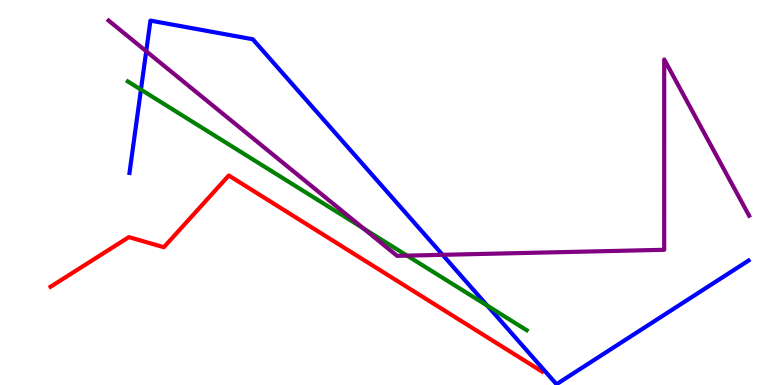[{'lines': ['blue', 'red'], 'intersections': []}, {'lines': ['green', 'red'], 'intersections': []}, {'lines': ['purple', 'red'], 'intersections': []}, {'lines': ['blue', 'green'], 'intersections': [{'x': 1.82, 'y': 7.67}, {'x': 6.29, 'y': 2.06}]}, {'lines': ['blue', 'purple'], 'intersections': [{'x': 1.89, 'y': 8.67}, {'x': 5.71, 'y': 3.38}]}, {'lines': ['green', 'purple'], 'intersections': [{'x': 4.69, 'y': 4.07}, {'x': 5.25, 'y': 3.36}]}]